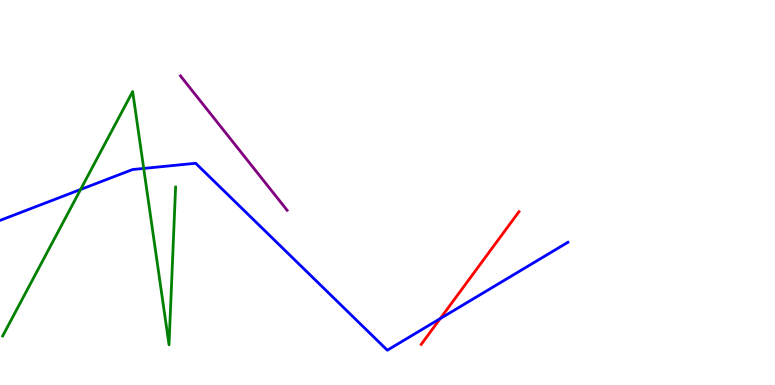[{'lines': ['blue', 'red'], 'intersections': [{'x': 5.68, 'y': 1.72}]}, {'lines': ['green', 'red'], 'intersections': []}, {'lines': ['purple', 'red'], 'intersections': []}, {'lines': ['blue', 'green'], 'intersections': [{'x': 1.04, 'y': 5.08}, {'x': 1.85, 'y': 5.63}]}, {'lines': ['blue', 'purple'], 'intersections': []}, {'lines': ['green', 'purple'], 'intersections': []}]